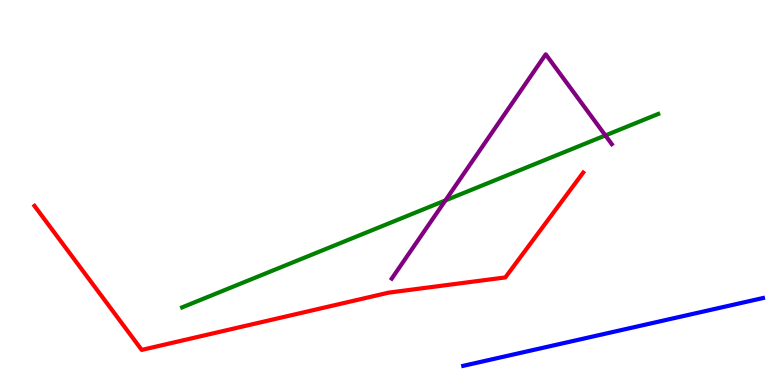[{'lines': ['blue', 'red'], 'intersections': []}, {'lines': ['green', 'red'], 'intersections': []}, {'lines': ['purple', 'red'], 'intersections': []}, {'lines': ['blue', 'green'], 'intersections': []}, {'lines': ['blue', 'purple'], 'intersections': []}, {'lines': ['green', 'purple'], 'intersections': [{'x': 5.75, 'y': 4.79}, {'x': 7.81, 'y': 6.48}]}]